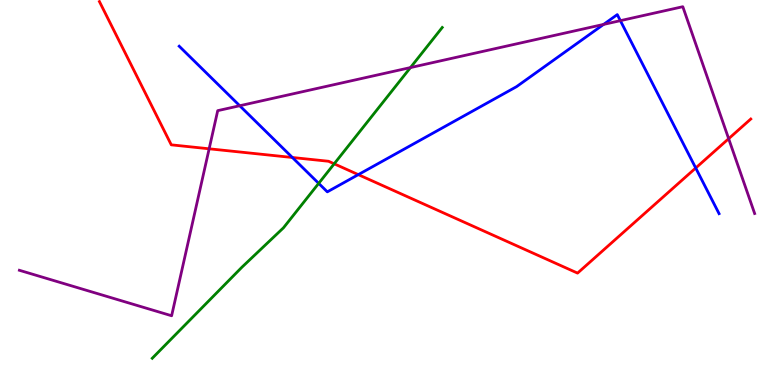[{'lines': ['blue', 'red'], 'intersections': [{'x': 3.77, 'y': 5.91}, {'x': 4.62, 'y': 5.46}, {'x': 8.98, 'y': 5.64}]}, {'lines': ['green', 'red'], 'intersections': [{'x': 4.31, 'y': 5.75}]}, {'lines': ['purple', 'red'], 'intersections': [{'x': 2.7, 'y': 6.14}, {'x': 9.4, 'y': 6.4}]}, {'lines': ['blue', 'green'], 'intersections': [{'x': 4.11, 'y': 5.24}]}, {'lines': ['blue', 'purple'], 'intersections': [{'x': 3.09, 'y': 7.25}, {'x': 7.79, 'y': 9.37}, {'x': 8.0, 'y': 9.46}]}, {'lines': ['green', 'purple'], 'intersections': [{'x': 5.3, 'y': 8.24}]}]